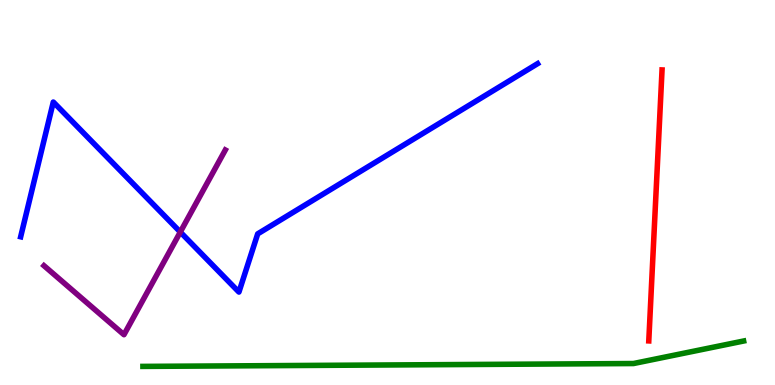[{'lines': ['blue', 'red'], 'intersections': []}, {'lines': ['green', 'red'], 'intersections': []}, {'lines': ['purple', 'red'], 'intersections': []}, {'lines': ['blue', 'green'], 'intersections': []}, {'lines': ['blue', 'purple'], 'intersections': [{'x': 2.33, 'y': 3.97}]}, {'lines': ['green', 'purple'], 'intersections': []}]